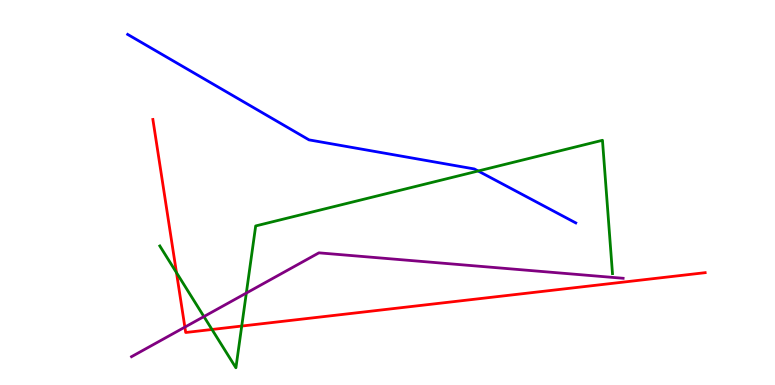[{'lines': ['blue', 'red'], 'intersections': []}, {'lines': ['green', 'red'], 'intersections': [{'x': 2.28, 'y': 2.92}, {'x': 2.74, 'y': 1.44}, {'x': 3.12, 'y': 1.53}]}, {'lines': ['purple', 'red'], 'intersections': [{'x': 2.39, 'y': 1.5}]}, {'lines': ['blue', 'green'], 'intersections': [{'x': 6.17, 'y': 5.56}]}, {'lines': ['blue', 'purple'], 'intersections': []}, {'lines': ['green', 'purple'], 'intersections': [{'x': 2.63, 'y': 1.78}, {'x': 3.18, 'y': 2.39}]}]